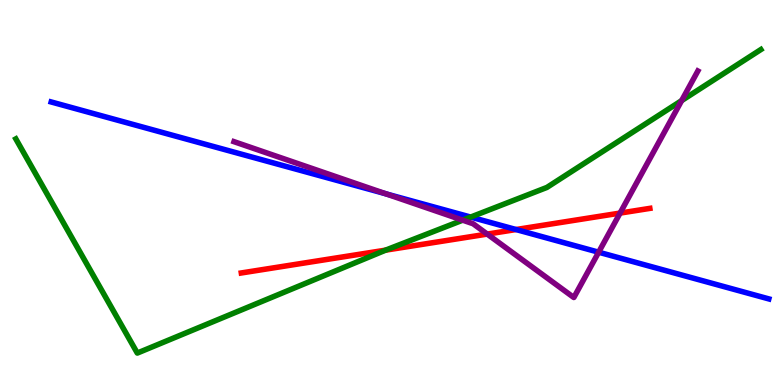[{'lines': ['blue', 'red'], 'intersections': [{'x': 6.66, 'y': 4.04}]}, {'lines': ['green', 'red'], 'intersections': [{'x': 4.98, 'y': 3.5}]}, {'lines': ['purple', 'red'], 'intersections': [{'x': 6.29, 'y': 3.92}, {'x': 8.0, 'y': 4.47}]}, {'lines': ['blue', 'green'], 'intersections': [{'x': 6.07, 'y': 4.36}]}, {'lines': ['blue', 'purple'], 'intersections': [{'x': 4.98, 'y': 4.96}, {'x': 7.72, 'y': 3.45}]}, {'lines': ['green', 'purple'], 'intersections': [{'x': 5.97, 'y': 4.28}, {'x': 8.8, 'y': 7.39}]}]